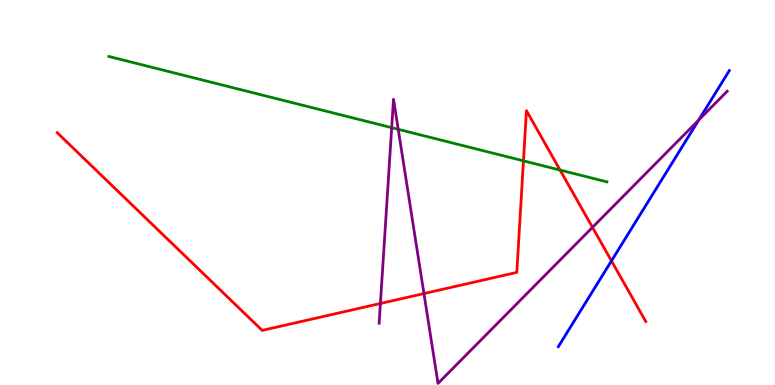[{'lines': ['blue', 'red'], 'intersections': [{'x': 7.89, 'y': 3.22}]}, {'lines': ['green', 'red'], 'intersections': [{'x': 6.75, 'y': 5.82}, {'x': 7.23, 'y': 5.58}]}, {'lines': ['purple', 'red'], 'intersections': [{'x': 4.91, 'y': 2.12}, {'x': 5.47, 'y': 2.38}, {'x': 7.64, 'y': 4.09}]}, {'lines': ['blue', 'green'], 'intersections': []}, {'lines': ['blue', 'purple'], 'intersections': [{'x': 9.02, 'y': 6.88}]}, {'lines': ['green', 'purple'], 'intersections': [{'x': 5.05, 'y': 6.68}, {'x': 5.14, 'y': 6.64}]}]